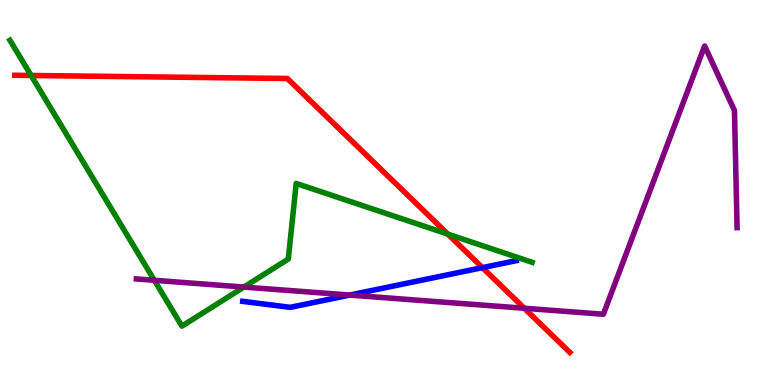[{'lines': ['blue', 'red'], 'intersections': [{'x': 6.22, 'y': 3.05}]}, {'lines': ['green', 'red'], 'intersections': [{'x': 0.402, 'y': 8.04}, {'x': 5.78, 'y': 3.92}]}, {'lines': ['purple', 'red'], 'intersections': [{'x': 6.77, 'y': 1.99}]}, {'lines': ['blue', 'green'], 'intersections': []}, {'lines': ['blue', 'purple'], 'intersections': [{'x': 4.51, 'y': 2.34}]}, {'lines': ['green', 'purple'], 'intersections': [{'x': 1.99, 'y': 2.72}, {'x': 3.15, 'y': 2.54}]}]